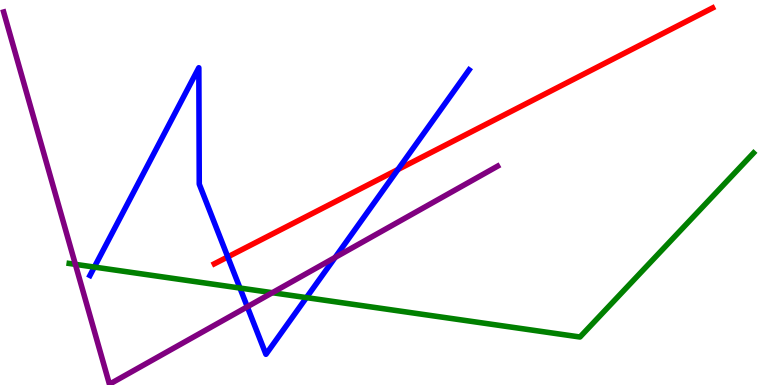[{'lines': ['blue', 'red'], 'intersections': [{'x': 2.94, 'y': 3.33}, {'x': 5.13, 'y': 5.6}]}, {'lines': ['green', 'red'], 'intersections': []}, {'lines': ['purple', 'red'], 'intersections': []}, {'lines': ['blue', 'green'], 'intersections': [{'x': 1.22, 'y': 3.06}, {'x': 3.1, 'y': 2.52}, {'x': 3.95, 'y': 2.27}]}, {'lines': ['blue', 'purple'], 'intersections': [{'x': 3.19, 'y': 2.03}, {'x': 4.32, 'y': 3.31}]}, {'lines': ['green', 'purple'], 'intersections': [{'x': 0.972, 'y': 3.13}, {'x': 3.51, 'y': 2.4}]}]